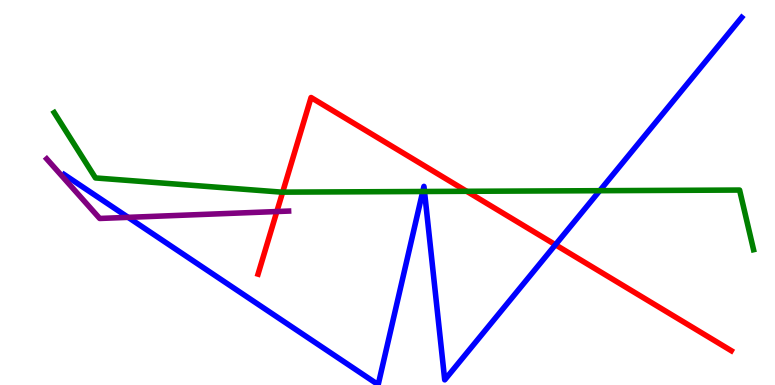[{'lines': ['blue', 'red'], 'intersections': [{'x': 7.17, 'y': 3.64}]}, {'lines': ['green', 'red'], 'intersections': [{'x': 3.65, 'y': 5.01}, {'x': 6.02, 'y': 5.03}]}, {'lines': ['purple', 'red'], 'intersections': [{'x': 3.57, 'y': 4.51}]}, {'lines': ['blue', 'green'], 'intersections': [{'x': 5.45, 'y': 5.03}, {'x': 5.48, 'y': 5.03}, {'x': 7.74, 'y': 5.05}]}, {'lines': ['blue', 'purple'], 'intersections': [{'x': 1.65, 'y': 4.35}]}, {'lines': ['green', 'purple'], 'intersections': []}]